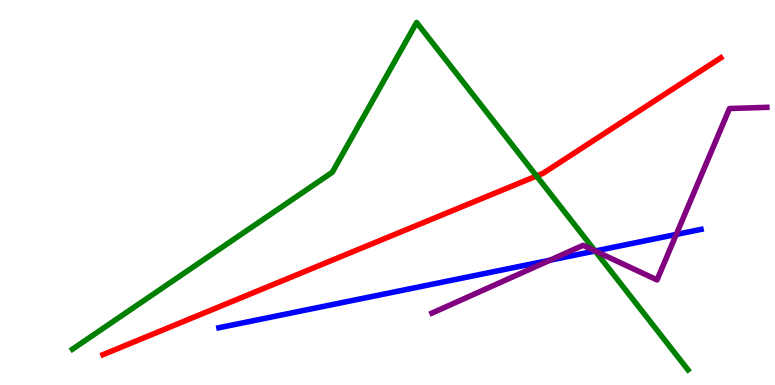[{'lines': ['blue', 'red'], 'intersections': []}, {'lines': ['green', 'red'], 'intersections': [{'x': 6.92, 'y': 5.43}]}, {'lines': ['purple', 'red'], 'intersections': []}, {'lines': ['blue', 'green'], 'intersections': [{'x': 7.68, 'y': 3.48}]}, {'lines': ['blue', 'purple'], 'intersections': [{'x': 7.1, 'y': 3.24}, {'x': 7.68, 'y': 3.48}, {'x': 8.73, 'y': 3.91}]}, {'lines': ['green', 'purple'], 'intersections': [{'x': 7.68, 'y': 3.48}]}]